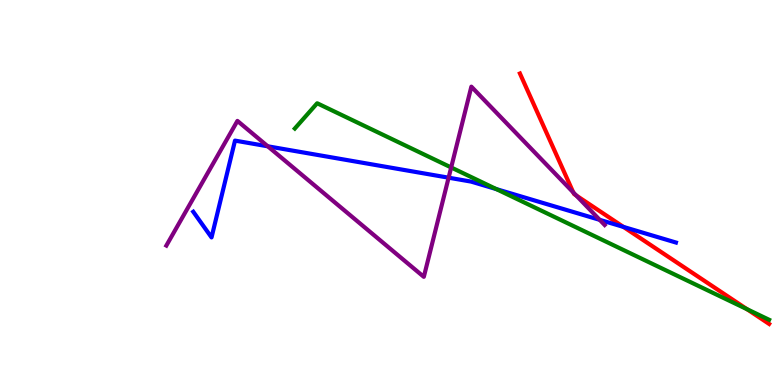[{'lines': ['blue', 'red'], 'intersections': [{'x': 8.04, 'y': 4.11}]}, {'lines': ['green', 'red'], 'intersections': [{'x': 9.64, 'y': 1.97}]}, {'lines': ['purple', 'red'], 'intersections': [{'x': 7.4, 'y': 5.0}, {'x': 7.44, 'y': 4.92}]}, {'lines': ['blue', 'green'], 'intersections': [{'x': 6.4, 'y': 5.09}]}, {'lines': ['blue', 'purple'], 'intersections': [{'x': 3.46, 'y': 6.2}, {'x': 5.79, 'y': 5.38}, {'x': 7.74, 'y': 4.29}]}, {'lines': ['green', 'purple'], 'intersections': [{'x': 5.82, 'y': 5.65}]}]